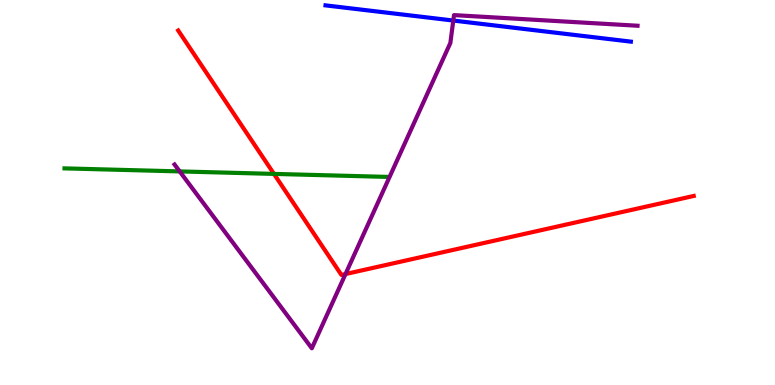[{'lines': ['blue', 'red'], 'intersections': []}, {'lines': ['green', 'red'], 'intersections': [{'x': 3.53, 'y': 5.48}]}, {'lines': ['purple', 'red'], 'intersections': [{'x': 4.46, 'y': 2.88}]}, {'lines': ['blue', 'green'], 'intersections': []}, {'lines': ['blue', 'purple'], 'intersections': [{'x': 5.85, 'y': 9.47}]}, {'lines': ['green', 'purple'], 'intersections': [{'x': 2.32, 'y': 5.55}]}]